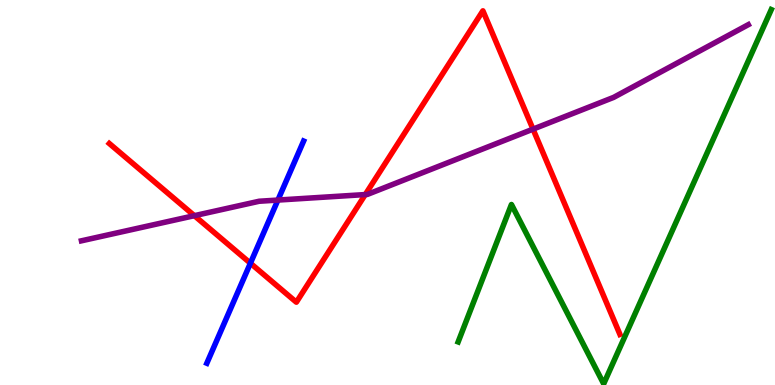[{'lines': ['blue', 'red'], 'intersections': [{'x': 3.23, 'y': 3.16}]}, {'lines': ['green', 'red'], 'intersections': []}, {'lines': ['purple', 'red'], 'intersections': [{'x': 2.51, 'y': 4.4}, {'x': 4.71, 'y': 4.95}, {'x': 6.88, 'y': 6.65}]}, {'lines': ['blue', 'green'], 'intersections': []}, {'lines': ['blue', 'purple'], 'intersections': [{'x': 3.59, 'y': 4.8}]}, {'lines': ['green', 'purple'], 'intersections': []}]